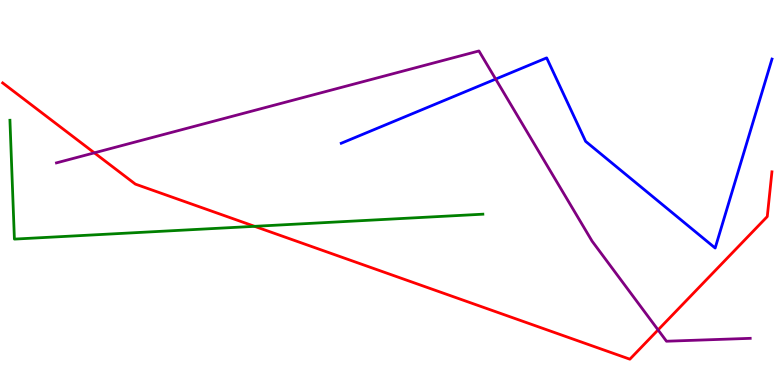[{'lines': ['blue', 'red'], 'intersections': []}, {'lines': ['green', 'red'], 'intersections': [{'x': 3.29, 'y': 4.12}]}, {'lines': ['purple', 'red'], 'intersections': [{'x': 1.22, 'y': 6.03}, {'x': 8.49, 'y': 1.43}]}, {'lines': ['blue', 'green'], 'intersections': []}, {'lines': ['blue', 'purple'], 'intersections': [{'x': 6.4, 'y': 7.95}]}, {'lines': ['green', 'purple'], 'intersections': []}]